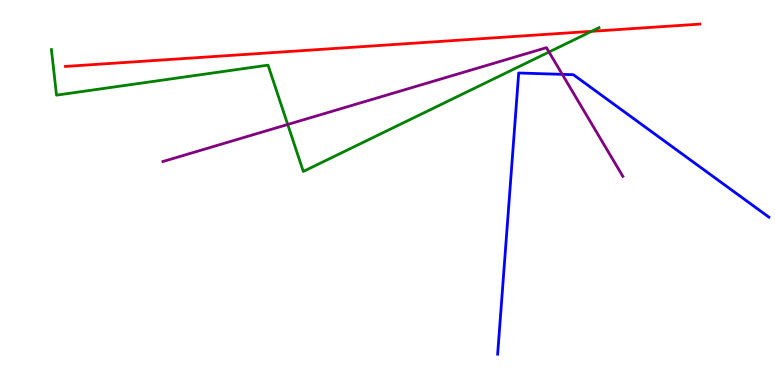[{'lines': ['blue', 'red'], 'intersections': []}, {'lines': ['green', 'red'], 'intersections': [{'x': 7.63, 'y': 9.19}]}, {'lines': ['purple', 'red'], 'intersections': []}, {'lines': ['blue', 'green'], 'intersections': []}, {'lines': ['blue', 'purple'], 'intersections': [{'x': 7.26, 'y': 8.07}]}, {'lines': ['green', 'purple'], 'intersections': [{'x': 3.71, 'y': 6.77}, {'x': 7.08, 'y': 8.65}]}]